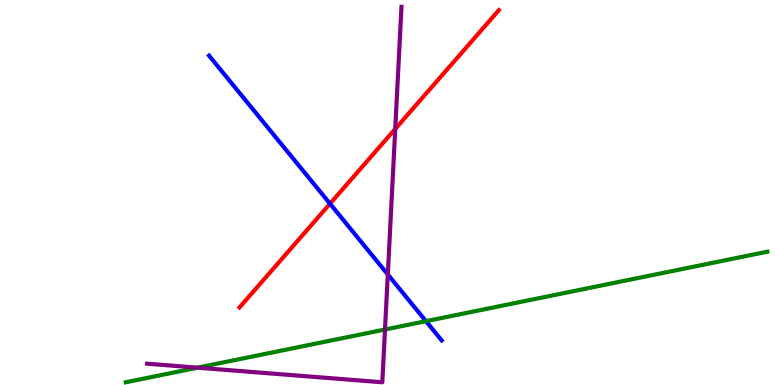[{'lines': ['blue', 'red'], 'intersections': [{'x': 4.26, 'y': 4.71}]}, {'lines': ['green', 'red'], 'intersections': []}, {'lines': ['purple', 'red'], 'intersections': [{'x': 5.1, 'y': 6.65}]}, {'lines': ['blue', 'green'], 'intersections': [{'x': 5.5, 'y': 1.66}]}, {'lines': ['blue', 'purple'], 'intersections': [{'x': 5.0, 'y': 2.87}]}, {'lines': ['green', 'purple'], 'intersections': [{'x': 2.55, 'y': 0.45}, {'x': 4.97, 'y': 1.44}]}]